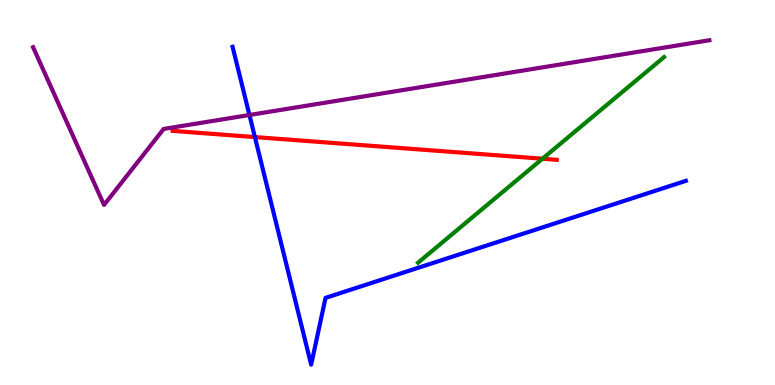[{'lines': ['blue', 'red'], 'intersections': [{'x': 3.29, 'y': 6.44}]}, {'lines': ['green', 'red'], 'intersections': [{'x': 7.0, 'y': 5.88}]}, {'lines': ['purple', 'red'], 'intersections': []}, {'lines': ['blue', 'green'], 'intersections': []}, {'lines': ['blue', 'purple'], 'intersections': [{'x': 3.22, 'y': 7.01}]}, {'lines': ['green', 'purple'], 'intersections': []}]